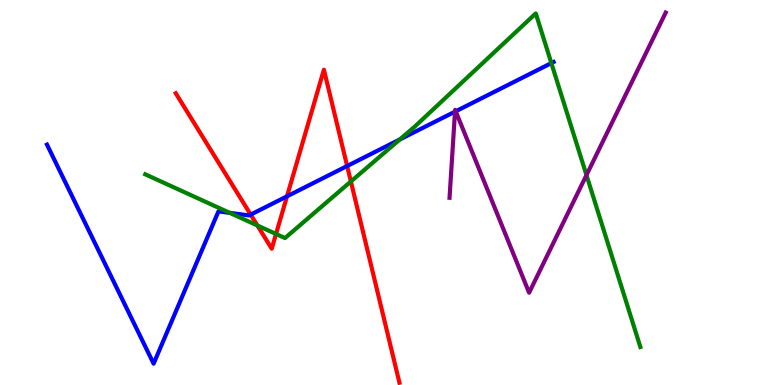[{'lines': ['blue', 'red'], 'intersections': [{'x': 3.23, 'y': 4.43}, {'x': 3.7, 'y': 4.9}, {'x': 4.48, 'y': 5.69}]}, {'lines': ['green', 'red'], 'intersections': [{'x': 3.32, 'y': 4.14}, {'x': 3.56, 'y': 3.92}, {'x': 4.53, 'y': 5.29}]}, {'lines': ['purple', 'red'], 'intersections': []}, {'lines': ['blue', 'green'], 'intersections': [{'x': 2.97, 'y': 4.47}, {'x': 5.16, 'y': 6.38}, {'x': 7.11, 'y': 8.36}]}, {'lines': ['blue', 'purple'], 'intersections': [{'x': 5.87, 'y': 7.1}, {'x': 5.88, 'y': 7.11}]}, {'lines': ['green', 'purple'], 'intersections': [{'x': 7.57, 'y': 5.45}]}]